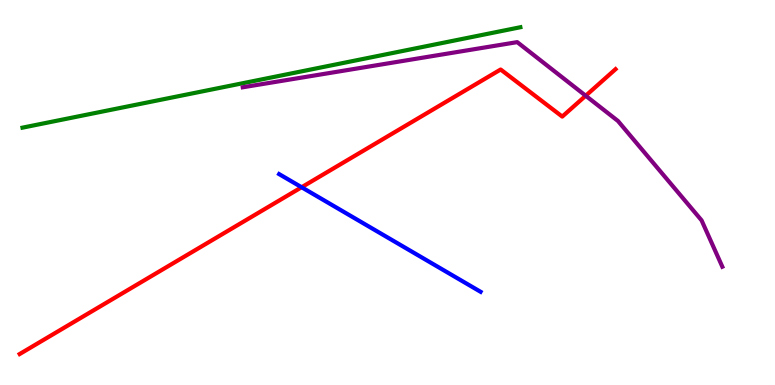[{'lines': ['blue', 'red'], 'intersections': [{'x': 3.89, 'y': 5.14}]}, {'lines': ['green', 'red'], 'intersections': []}, {'lines': ['purple', 'red'], 'intersections': [{'x': 7.56, 'y': 7.51}]}, {'lines': ['blue', 'green'], 'intersections': []}, {'lines': ['blue', 'purple'], 'intersections': []}, {'lines': ['green', 'purple'], 'intersections': []}]